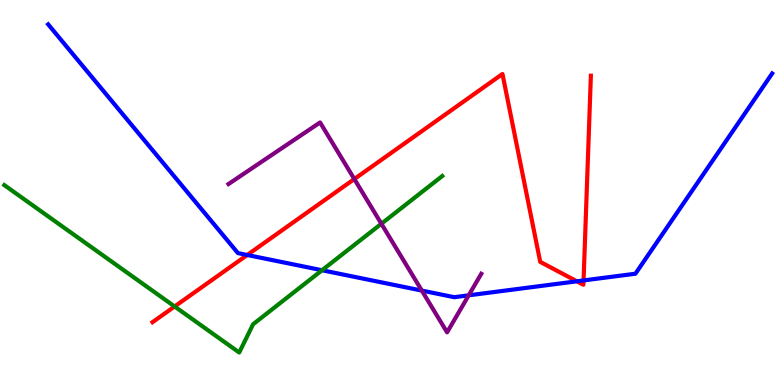[{'lines': ['blue', 'red'], 'intersections': [{'x': 3.19, 'y': 3.38}, {'x': 7.44, 'y': 2.69}, {'x': 7.53, 'y': 2.72}]}, {'lines': ['green', 'red'], 'intersections': [{'x': 2.25, 'y': 2.04}]}, {'lines': ['purple', 'red'], 'intersections': [{'x': 4.57, 'y': 5.35}]}, {'lines': ['blue', 'green'], 'intersections': [{'x': 4.16, 'y': 2.98}]}, {'lines': ['blue', 'purple'], 'intersections': [{'x': 5.44, 'y': 2.45}, {'x': 6.05, 'y': 2.33}]}, {'lines': ['green', 'purple'], 'intersections': [{'x': 4.92, 'y': 4.19}]}]